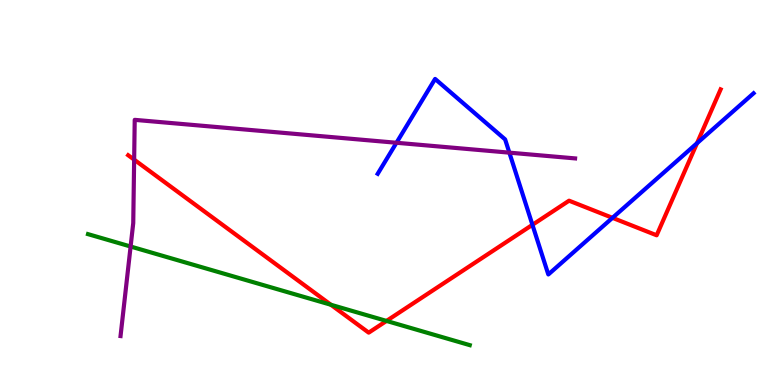[{'lines': ['blue', 'red'], 'intersections': [{'x': 6.87, 'y': 4.16}, {'x': 7.9, 'y': 4.34}, {'x': 8.99, 'y': 6.28}]}, {'lines': ['green', 'red'], 'intersections': [{'x': 4.27, 'y': 2.08}, {'x': 4.99, 'y': 1.66}]}, {'lines': ['purple', 'red'], 'intersections': [{'x': 1.73, 'y': 5.85}]}, {'lines': ['blue', 'green'], 'intersections': []}, {'lines': ['blue', 'purple'], 'intersections': [{'x': 5.12, 'y': 6.29}, {'x': 6.57, 'y': 6.04}]}, {'lines': ['green', 'purple'], 'intersections': [{'x': 1.69, 'y': 3.6}]}]